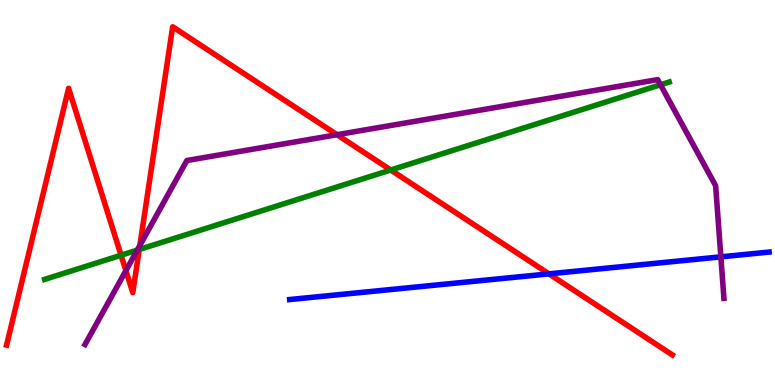[{'lines': ['blue', 'red'], 'intersections': [{'x': 7.08, 'y': 2.89}]}, {'lines': ['green', 'red'], 'intersections': [{'x': 1.56, 'y': 3.37}, {'x': 1.8, 'y': 3.52}, {'x': 5.04, 'y': 5.58}]}, {'lines': ['purple', 'red'], 'intersections': [{'x': 1.62, 'y': 2.97}, {'x': 1.8, 'y': 3.63}, {'x': 4.35, 'y': 6.5}]}, {'lines': ['blue', 'green'], 'intersections': []}, {'lines': ['blue', 'purple'], 'intersections': [{'x': 9.3, 'y': 3.33}]}, {'lines': ['green', 'purple'], 'intersections': [{'x': 1.77, 'y': 3.5}, {'x': 8.52, 'y': 7.8}]}]